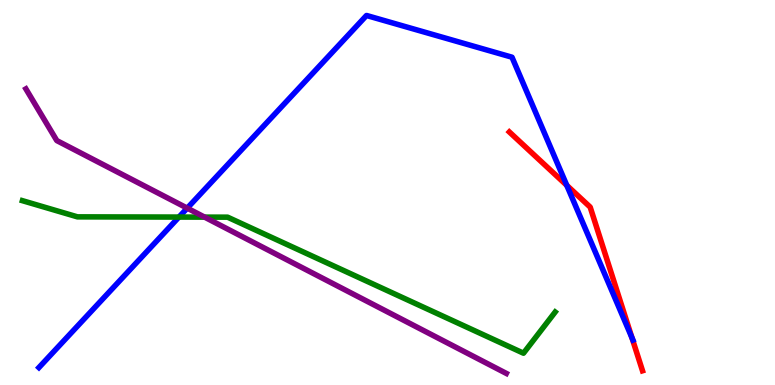[{'lines': ['blue', 'red'], 'intersections': [{'x': 7.31, 'y': 5.19}, {'x': 8.15, 'y': 1.23}]}, {'lines': ['green', 'red'], 'intersections': []}, {'lines': ['purple', 'red'], 'intersections': []}, {'lines': ['blue', 'green'], 'intersections': [{'x': 2.31, 'y': 4.36}]}, {'lines': ['blue', 'purple'], 'intersections': [{'x': 2.42, 'y': 4.59}]}, {'lines': ['green', 'purple'], 'intersections': [{'x': 2.64, 'y': 4.36}]}]